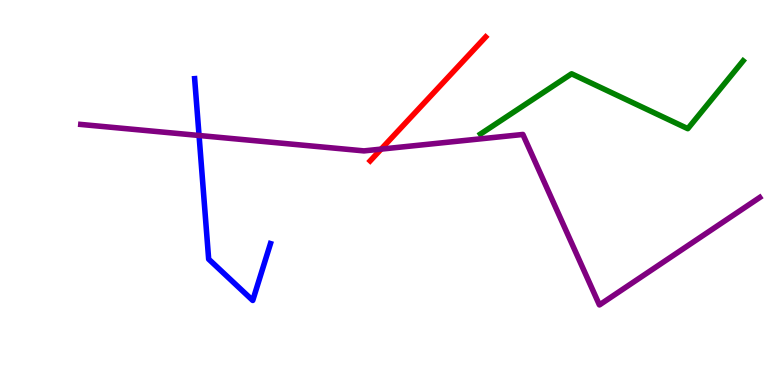[{'lines': ['blue', 'red'], 'intersections': []}, {'lines': ['green', 'red'], 'intersections': []}, {'lines': ['purple', 'red'], 'intersections': [{'x': 4.92, 'y': 6.13}]}, {'lines': ['blue', 'green'], 'intersections': []}, {'lines': ['blue', 'purple'], 'intersections': [{'x': 2.57, 'y': 6.48}]}, {'lines': ['green', 'purple'], 'intersections': []}]